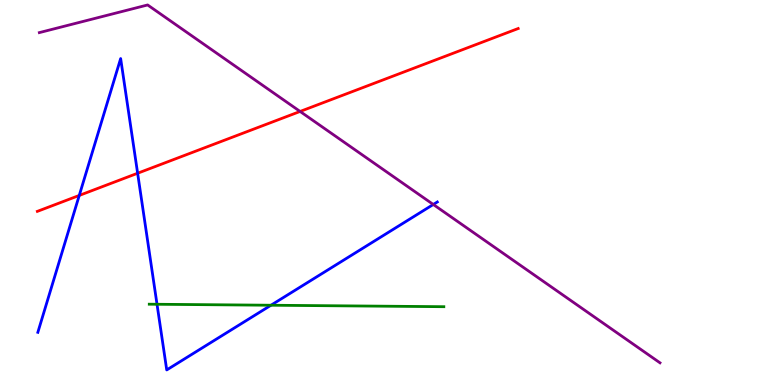[{'lines': ['blue', 'red'], 'intersections': [{'x': 1.02, 'y': 4.92}, {'x': 1.78, 'y': 5.5}]}, {'lines': ['green', 'red'], 'intersections': []}, {'lines': ['purple', 'red'], 'intersections': [{'x': 3.87, 'y': 7.11}]}, {'lines': ['blue', 'green'], 'intersections': [{'x': 2.03, 'y': 2.1}, {'x': 3.5, 'y': 2.07}]}, {'lines': ['blue', 'purple'], 'intersections': [{'x': 5.59, 'y': 4.69}]}, {'lines': ['green', 'purple'], 'intersections': []}]